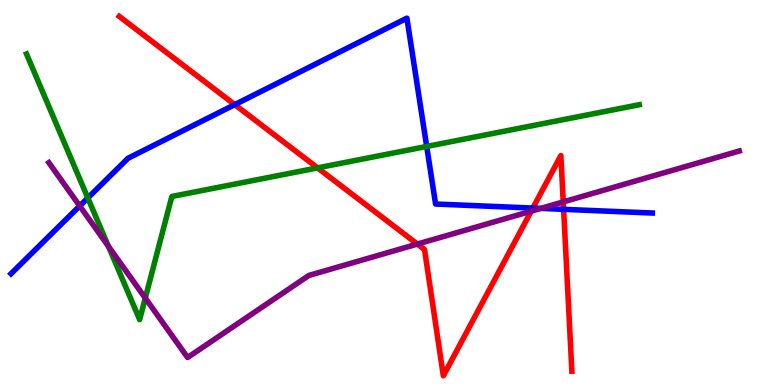[{'lines': ['blue', 'red'], 'intersections': [{'x': 3.03, 'y': 7.28}, {'x': 6.88, 'y': 4.6}, {'x': 7.27, 'y': 4.56}]}, {'lines': ['green', 'red'], 'intersections': [{'x': 4.1, 'y': 5.64}]}, {'lines': ['purple', 'red'], 'intersections': [{'x': 5.39, 'y': 3.66}, {'x': 6.85, 'y': 4.52}, {'x': 7.27, 'y': 4.76}]}, {'lines': ['blue', 'green'], 'intersections': [{'x': 1.13, 'y': 4.86}, {'x': 5.51, 'y': 6.2}]}, {'lines': ['blue', 'purple'], 'intersections': [{'x': 1.03, 'y': 4.65}, {'x': 6.98, 'y': 4.59}]}, {'lines': ['green', 'purple'], 'intersections': [{'x': 1.4, 'y': 3.6}, {'x': 1.87, 'y': 2.26}]}]